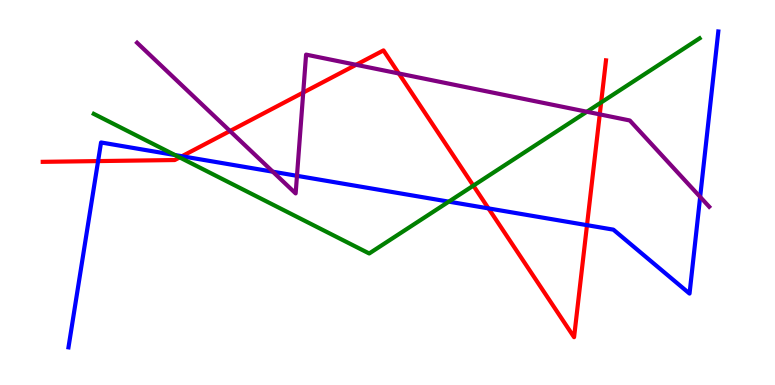[{'lines': ['blue', 'red'], 'intersections': [{'x': 1.27, 'y': 5.82}, {'x': 2.35, 'y': 5.94}, {'x': 6.3, 'y': 4.59}, {'x': 7.57, 'y': 4.15}]}, {'lines': ['green', 'red'], 'intersections': [{'x': 2.32, 'y': 5.91}, {'x': 6.11, 'y': 5.18}, {'x': 7.76, 'y': 7.34}]}, {'lines': ['purple', 'red'], 'intersections': [{'x': 2.97, 'y': 6.6}, {'x': 3.91, 'y': 7.6}, {'x': 4.59, 'y': 8.32}, {'x': 5.15, 'y': 8.09}, {'x': 7.74, 'y': 7.03}]}, {'lines': ['blue', 'green'], 'intersections': [{'x': 2.26, 'y': 5.97}, {'x': 5.79, 'y': 4.76}]}, {'lines': ['blue', 'purple'], 'intersections': [{'x': 3.52, 'y': 5.54}, {'x': 3.83, 'y': 5.43}, {'x': 9.03, 'y': 4.89}]}, {'lines': ['green', 'purple'], 'intersections': [{'x': 7.57, 'y': 7.1}]}]